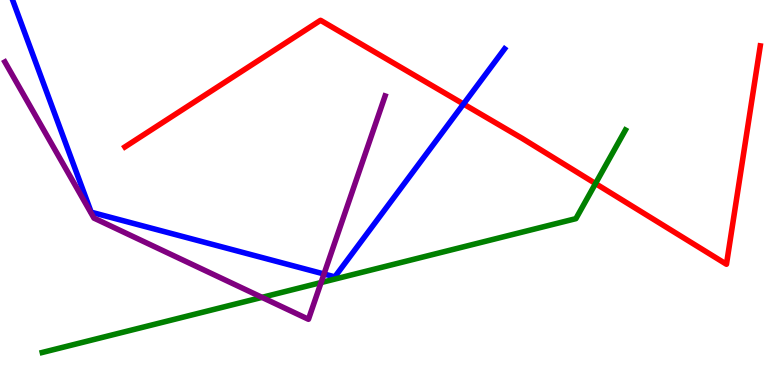[{'lines': ['blue', 'red'], 'intersections': [{'x': 5.98, 'y': 7.3}]}, {'lines': ['green', 'red'], 'intersections': [{'x': 7.68, 'y': 5.23}]}, {'lines': ['purple', 'red'], 'intersections': []}, {'lines': ['blue', 'green'], 'intersections': []}, {'lines': ['blue', 'purple'], 'intersections': [{'x': 4.18, 'y': 2.88}]}, {'lines': ['green', 'purple'], 'intersections': [{'x': 3.38, 'y': 2.28}, {'x': 4.14, 'y': 2.66}]}]